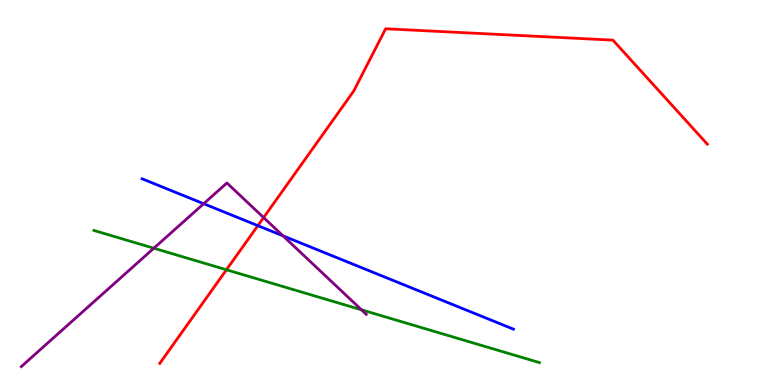[{'lines': ['blue', 'red'], 'intersections': [{'x': 3.33, 'y': 4.14}]}, {'lines': ['green', 'red'], 'intersections': [{'x': 2.92, 'y': 2.99}]}, {'lines': ['purple', 'red'], 'intersections': [{'x': 3.4, 'y': 4.35}]}, {'lines': ['blue', 'green'], 'intersections': []}, {'lines': ['blue', 'purple'], 'intersections': [{'x': 2.63, 'y': 4.71}, {'x': 3.65, 'y': 3.87}]}, {'lines': ['green', 'purple'], 'intersections': [{'x': 1.99, 'y': 3.55}, {'x': 4.66, 'y': 1.95}]}]